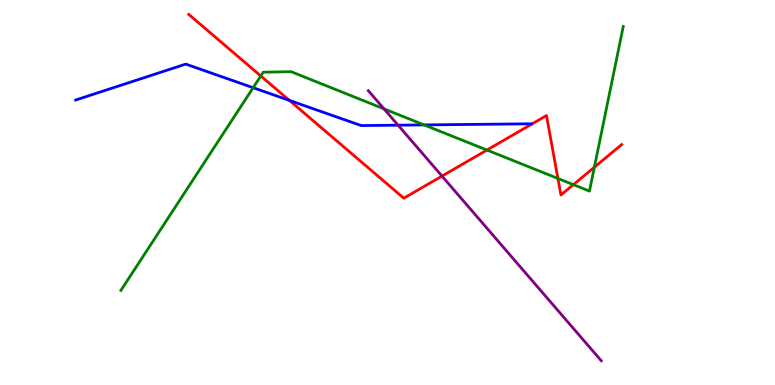[{'lines': ['blue', 'red'], 'intersections': [{'x': 3.73, 'y': 7.39}]}, {'lines': ['green', 'red'], 'intersections': [{'x': 3.37, 'y': 8.03}, {'x': 6.28, 'y': 6.1}, {'x': 7.2, 'y': 5.36}, {'x': 7.4, 'y': 5.2}, {'x': 7.67, 'y': 5.66}]}, {'lines': ['purple', 'red'], 'intersections': [{'x': 5.7, 'y': 5.43}]}, {'lines': ['blue', 'green'], 'intersections': [{'x': 3.27, 'y': 7.72}, {'x': 5.47, 'y': 6.76}]}, {'lines': ['blue', 'purple'], 'intersections': [{'x': 5.14, 'y': 6.75}]}, {'lines': ['green', 'purple'], 'intersections': [{'x': 4.95, 'y': 7.17}]}]